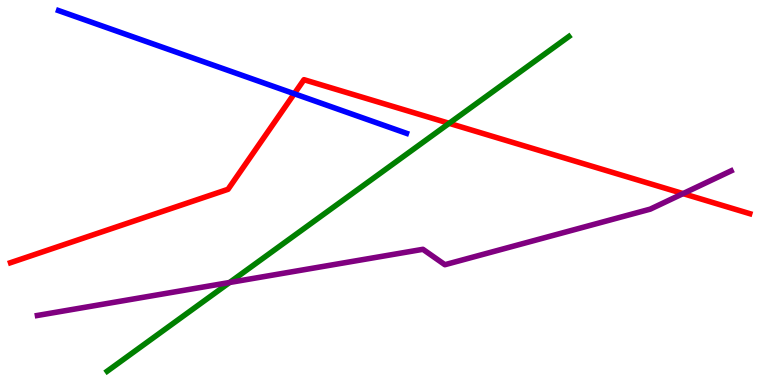[{'lines': ['blue', 'red'], 'intersections': [{'x': 3.8, 'y': 7.57}]}, {'lines': ['green', 'red'], 'intersections': [{'x': 5.8, 'y': 6.8}]}, {'lines': ['purple', 'red'], 'intersections': [{'x': 8.81, 'y': 4.97}]}, {'lines': ['blue', 'green'], 'intersections': []}, {'lines': ['blue', 'purple'], 'intersections': []}, {'lines': ['green', 'purple'], 'intersections': [{'x': 2.96, 'y': 2.66}]}]